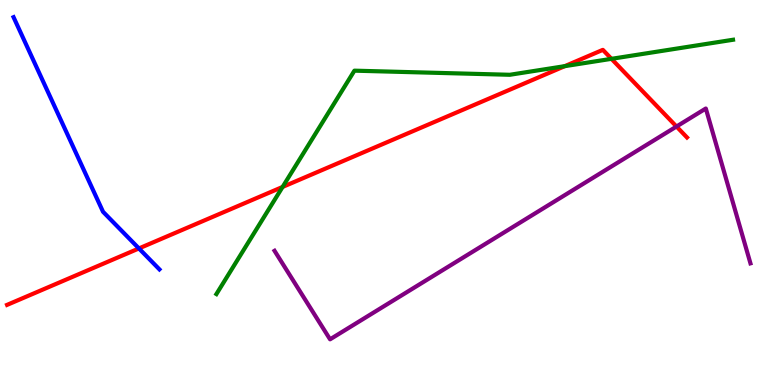[{'lines': ['blue', 'red'], 'intersections': [{'x': 1.79, 'y': 3.55}]}, {'lines': ['green', 'red'], 'intersections': [{'x': 3.65, 'y': 5.14}, {'x': 7.29, 'y': 8.28}, {'x': 7.89, 'y': 8.47}]}, {'lines': ['purple', 'red'], 'intersections': [{'x': 8.73, 'y': 6.71}]}, {'lines': ['blue', 'green'], 'intersections': []}, {'lines': ['blue', 'purple'], 'intersections': []}, {'lines': ['green', 'purple'], 'intersections': []}]